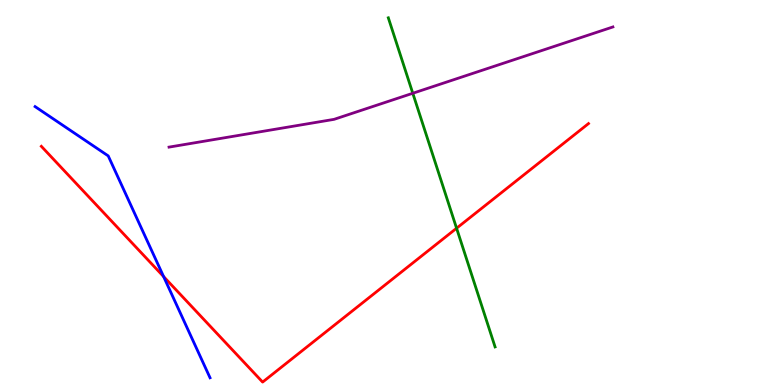[{'lines': ['blue', 'red'], 'intersections': [{'x': 2.11, 'y': 2.82}]}, {'lines': ['green', 'red'], 'intersections': [{'x': 5.89, 'y': 4.07}]}, {'lines': ['purple', 'red'], 'intersections': []}, {'lines': ['blue', 'green'], 'intersections': []}, {'lines': ['blue', 'purple'], 'intersections': []}, {'lines': ['green', 'purple'], 'intersections': [{'x': 5.33, 'y': 7.58}]}]